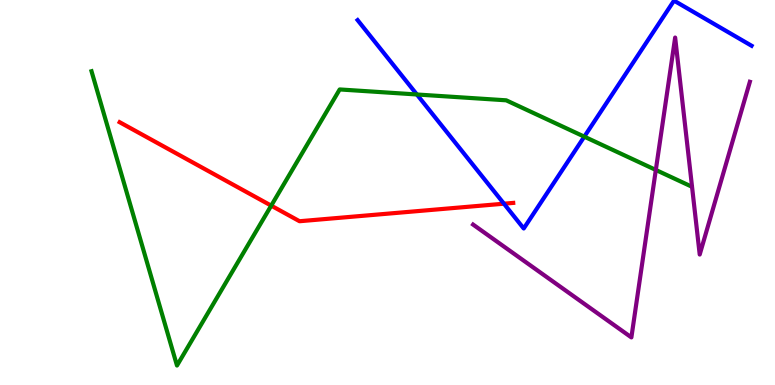[{'lines': ['blue', 'red'], 'intersections': [{'x': 6.5, 'y': 4.71}]}, {'lines': ['green', 'red'], 'intersections': [{'x': 3.5, 'y': 4.66}]}, {'lines': ['purple', 'red'], 'intersections': []}, {'lines': ['blue', 'green'], 'intersections': [{'x': 5.38, 'y': 7.55}, {'x': 7.54, 'y': 6.45}]}, {'lines': ['blue', 'purple'], 'intersections': []}, {'lines': ['green', 'purple'], 'intersections': [{'x': 8.46, 'y': 5.59}]}]